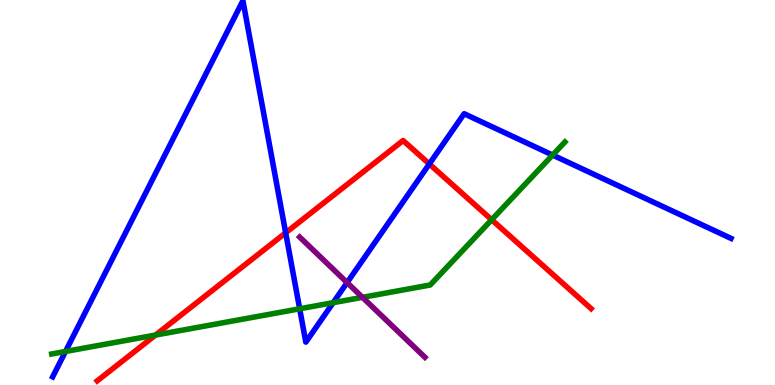[{'lines': ['blue', 'red'], 'intersections': [{'x': 3.69, 'y': 3.95}, {'x': 5.54, 'y': 5.74}]}, {'lines': ['green', 'red'], 'intersections': [{'x': 2.01, 'y': 1.3}, {'x': 6.34, 'y': 4.29}]}, {'lines': ['purple', 'red'], 'intersections': []}, {'lines': ['blue', 'green'], 'intersections': [{'x': 0.845, 'y': 0.871}, {'x': 3.87, 'y': 1.98}, {'x': 4.3, 'y': 2.14}, {'x': 7.13, 'y': 5.97}]}, {'lines': ['blue', 'purple'], 'intersections': [{'x': 4.48, 'y': 2.66}]}, {'lines': ['green', 'purple'], 'intersections': [{'x': 4.68, 'y': 2.28}]}]